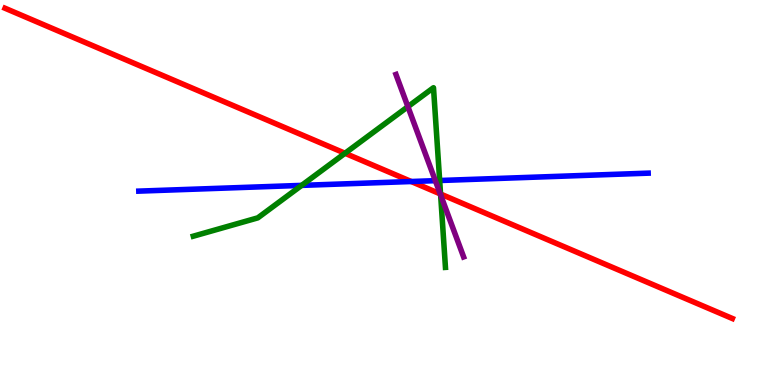[{'lines': ['blue', 'red'], 'intersections': [{'x': 5.31, 'y': 5.29}]}, {'lines': ['green', 'red'], 'intersections': [{'x': 4.45, 'y': 6.02}, {'x': 5.68, 'y': 4.96}]}, {'lines': ['purple', 'red'], 'intersections': [{'x': 5.68, 'y': 4.96}]}, {'lines': ['blue', 'green'], 'intersections': [{'x': 3.89, 'y': 5.18}, {'x': 5.67, 'y': 5.31}]}, {'lines': ['blue', 'purple'], 'intersections': [{'x': 5.62, 'y': 5.31}]}, {'lines': ['green', 'purple'], 'intersections': [{'x': 5.26, 'y': 7.23}, {'x': 5.69, 'y': 4.94}]}]